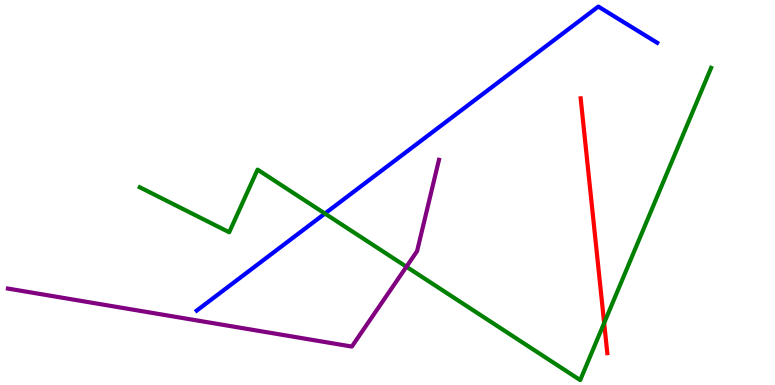[{'lines': ['blue', 'red'], 'intersections': []}, {'lines': ['green', 'red'], 'intersections': [{'x': 7.8, 'y': 1.61}]}, {'lines': ['purple', 'red'], 'intersections': []}, {'lines': ['blue', 'green'], 'intersections': [{'x': 4.19, 'y': 4.45}]}, {'lines': ['blue', 'purple'], 'intersections': []}, {'lines': ['green', 'purple'], 'intersections': [{'x': 5.24, 'y': 3.07}]}]